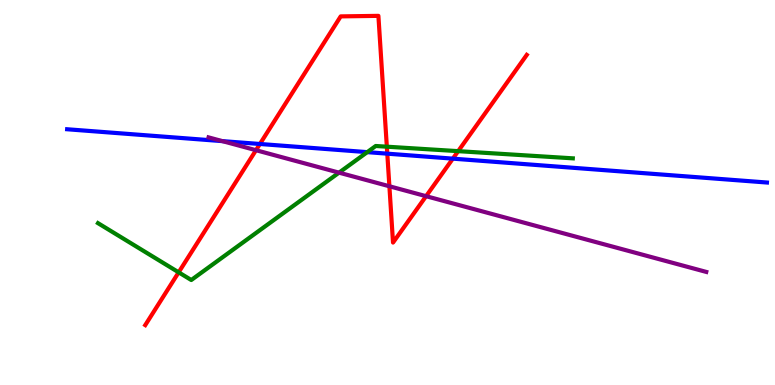[{'lines': ['blue', 'red'], 'intersections': [{'x': 3.35, 'y': 6.26}, {'x': 5.0, 'y': 6.01}, {'x': 5.84, 'y': 5.88}]}, {'lines': ['green', 'red'], 'intersections': [{'x': 2.31, 'y': 2.93}, {'x': 4.99, 'y': 6.19}, {'x': 5.91, 'y': 6.07}]}, {'lines': ['purple', 'red'], 'intersections': [{'x': 3.3, 'y': 6.1}, {'x': 5.02, 'y': 5.16}, {'x': 5.5, 'y': 4.9}]}, {'lines': ['blue', 'green'], 'intersections': [{'x': 4.74, 'y': 6.05}]}, {'lines': ['blue', 'purple'], 'intersections': [{'x': 2.87, 'y': 6.33}]}, {'lines': ['green', 'purple'], 'intersections': [{'x': 4.37, 'y': 5.52}]}]